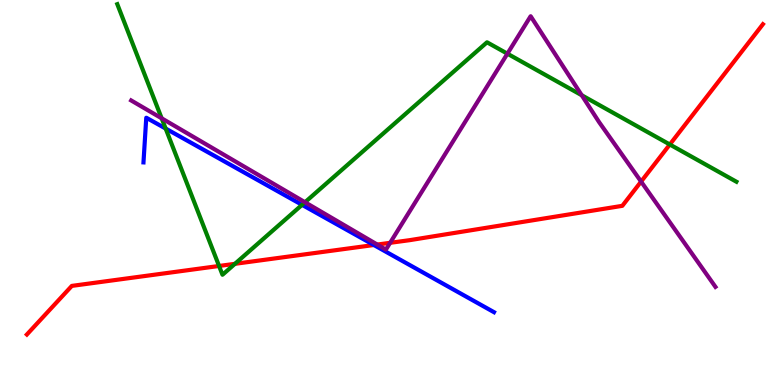[{'lines': ['blue', 'red'], 'intersections': [{'x': 4.82, 'y': 3.64}]}, {'lines': ['green', 'red'], 'intersections': [{'x': 2.83, 'y': 3.09}, {'x': 3.03, 'y': 3.15}, {'x': 8.64, 'y': 6.25}]}, {'lines': ['purple', 'red'], 'intersections': [{'x': 4.87, 'y': 3.65}, {'x': 5.03, 'y': 3.69}, {'x': 8.27, 'y': 5.28}]}, {'lines': ['blue', 'green'], 'intersections': [{'x': 2.14, 'y': 6.66}, {'x': 3.9, 'y': 4.68}]}, {'lines': ['blue', 'purple'], 'intersections': []}, {'lines': ['green', 'purple'], 'intersections': [{'x': 2.09, 'y': 6.93}, {'x': 3.94, 'y': 4.75}, {'x': 6.55, 'y': 8.61}, {'x': 7.51, 'y': 7.53}]}]